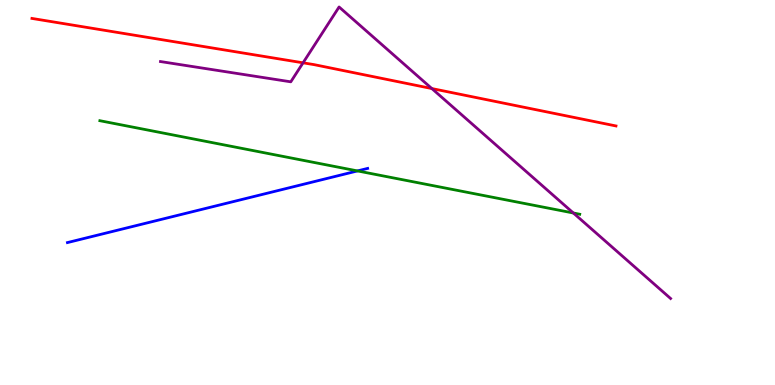[{'lines': ['blue', 'red'], 'intersections': []}, {'lines': ['green', 'red'], 'intersections': []}, {'lines': ['purple', 'red'], 'intersections': [{'x': 3.91, 'y': 8.37}, {'x': 5.57, 'y': 7.7}]}, {'lines': ['blue', 'green'], 'intersections': [{'x': 4.61, 'y': 5.56}]}, {'lines': ['blue', 'purple'], 'intersections': []}, {'lines': ['green', 'purple'], 'intersections': [{'x': 7.4, 'y': 4.47}]}]